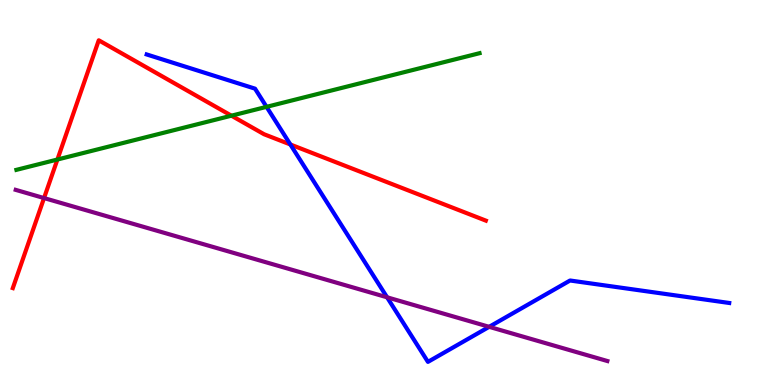[{'lines': ['blue', 'red'], 'intersections': [{'x': 3.75, 'y': 6.25}]}, {'lines': ['green', 'red'], 'intersections': [{'x': 0.741, 'y': 5.86}, {'x': 2.99, 'y': 7.0}]}, {'lines': ['purple', 'red'], 'intersections': [{'x': 0.568, 'y': 4.86}]}, {'lines': ['blue', 'green'], 'intersections': [{'x': 3.44, 'y': 7.22}]}, {'lines': ['blue', 'purple'], 'intersections': [{'x': 4.99, 'y': 2.28}, {'x': 6.31, 'y': 1.51}]}, {'lines': ['green', 'purple'], 'intersections': []}]